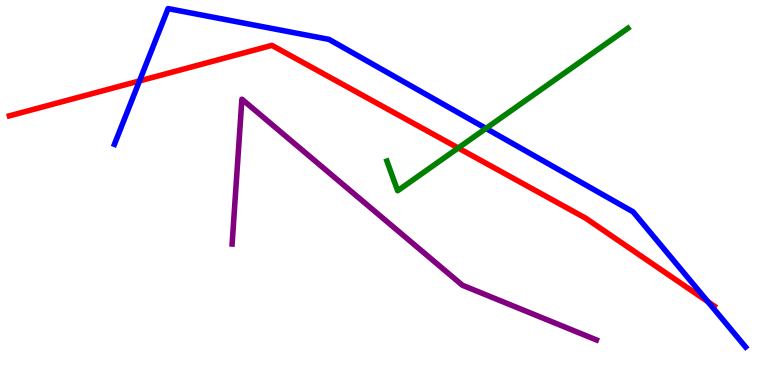[{'lines': ['blue', 'red'], 'intersections': [{'x': 1.8, 'y': 7.9}, {'x': 9.13, 'y': 2.16}]}, {'lines': ['green', 'red'], 'intersections': [{'x': 5.91, 'y': 6.16}]}, {'lines': ['purple', 'red'], 'intersections': []}, {'lines': ['blue', 'green'], 'intersections': [{'x': 6.27, 'y': 6.66}]}, {'lines': ['blue', 'purple'], 'intersections': []}, {'lines': ['green', 'purple'], 'intersections': []}]